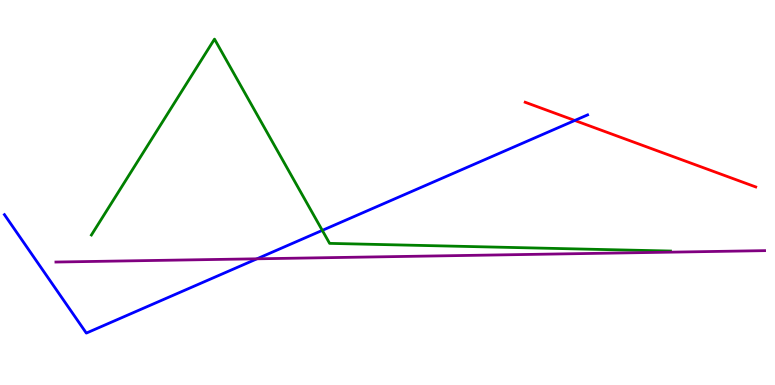[{'lines': ['blue', 'red'], 'intersections': [{'x': 7.42, 'y': 6.87}]}, {'lines': ['green', 'red'], 'intersections': []}, {'lines': ['purple', 'red'], 'intersections': []}, {'lines': ['blue', 'green'], 'intersections': [{'x': 4.16, 'y': 4.02}]}, {'lines': ['blue', 'purple'], 'intersections': [{'x': 3.32, 'y': 3.28}]}, {'lines': ['green', 'purple'], 'intersections': []}]